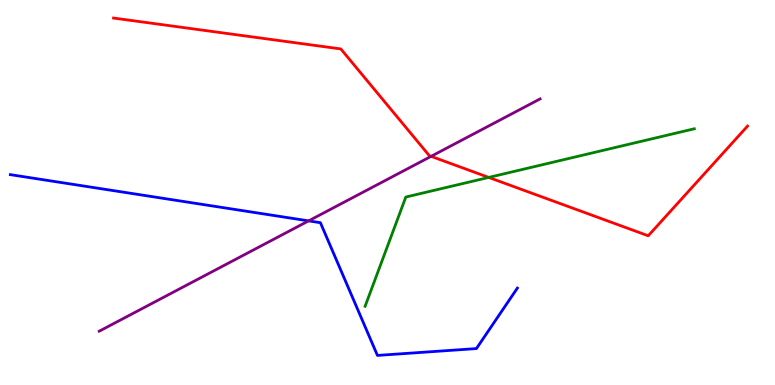[{'lines': ['blue', 'red'], 'intersections': []}, {'lines': ['green', 'red'], 'intersections': [{'x': 6.31, 'y': 5.39}]}, {'lines': ['purple', 'red'], 'intersections': [{'x': 5.56, 'y': 5.94}]}, {'lines': ['blue', 'green'], 'intersections': []}, {'lines': ['blue', 'purple'], 'intersections': [{'x': 3.98, 'y': 4.26}]}, {'lines': ['green', 'purple'], 'intersections': []}]